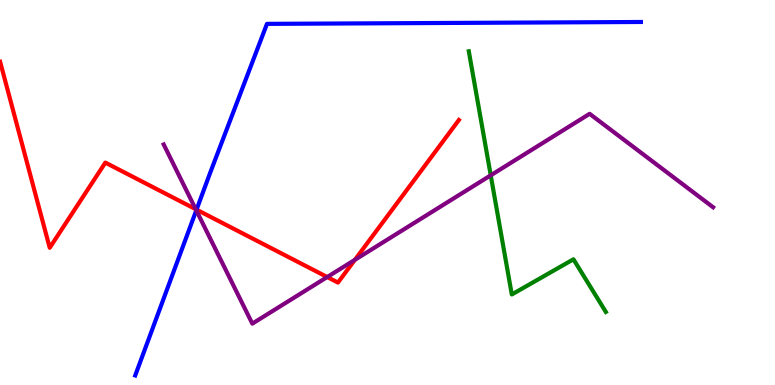[{'lines': ['blue', 'red'], 'intersections': [{'x': 2.54, 'y': 4.55}]}, {'lines': ['green', 'red'], 'intersections': []}, {'lines': ['purple', 'red'], 'intersections': [{'x': 2.53, 'y': 4.57}, {'x': 4.22, 'y': 2.8}, {'x': 4.58, 'y': 3.25}]}, {'lines': ['blue', 'green'], 'intersections': []}, {'lines': ['blue', 'purple'], 'intersections': [{'x': 2.53, 'y': 4.54}]}, {'lines': ['green', 'purple'], 'intersections': [{'x': 6.33, 'y': 5.45}]}]